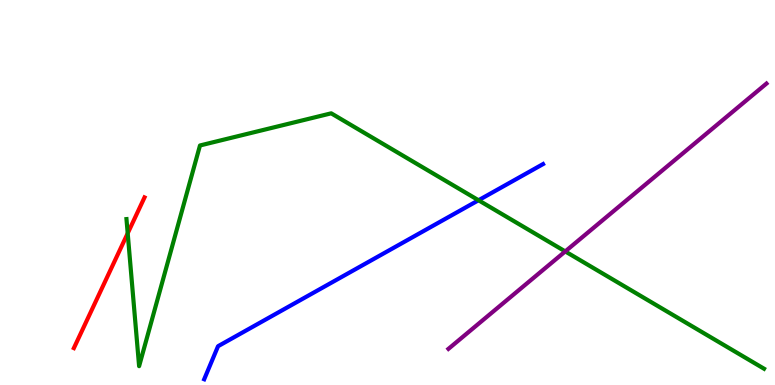[{'lines': ['blue', 'red'], 'intersections': []}, {'lines': ['green', 'red'], 'intersections': [{'x': 1.65, 'y': 3.94}]}, {'lines': ['purple', 'red'], 'intersections': []}, {'lines': ['blue', 'green'], 'intersections': [{'x': 6.17, 'y': 4.8}]}, {'lines': ['blue', 'purple'], 'intersections': []}, {'lines': ['green', 'purple'], 'intersections': [{'x': 7.29, 'y': 3.47}]}]